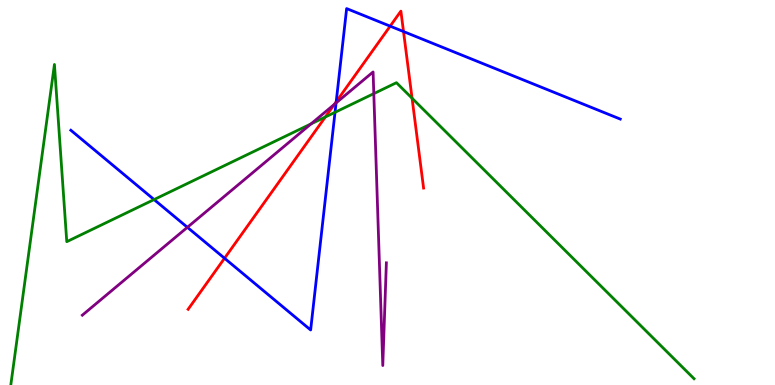[{'lines': ['blue', 'red'], 'intersections': [{'x': 2.9, 'y': 3.29}, {'x': 4.34, 'y': 7.36}, {'x': 5.03, 'y': 9.32}, {'x': 5.21, 'y': 9.18}]}, {'lines': ['green', 'red'], 'intersections': [{'x': 4.2, 'y': 6.96}, {'x': 5.32, 'y': 7.45}]}, {'lines': ['purple', 'red'], 'intersections': [{'x': 4.31, 'y': 7.29}]}, {'lines': ['blue', 'green'], 'intersections': [{'x': 1.99, 'y': 4.82}, {'x': 4.32, 'y': 7.08}]}, {'lines': ['blue', 'purple'], 'intersections': [{'x': 2.42, 'y': 4.1}, {'x': 4.34, 'y': 7.33}]}, {'lines': ['green', 'purple'], 'intersections': [{'x': 4.01, 'y': 6.78}, {'x': 4.82, 'y': 7.57}]}]